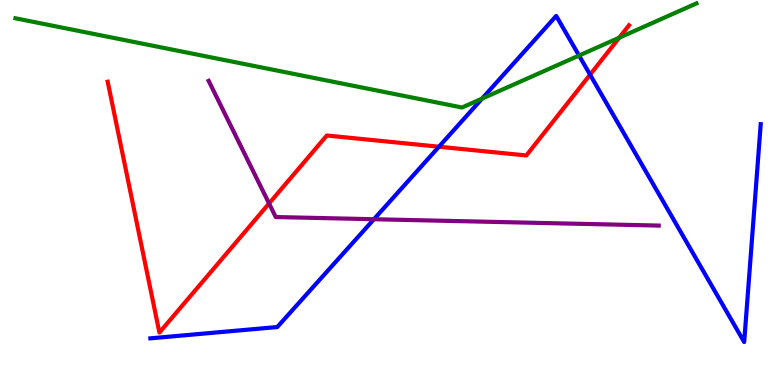[{'lines': ['blue', 'red'], 'intersections': [{'x': 5.66, 'y': 6.19}, {'x': 7.61, 'y': 8.06}]}, {'lines': ['green', 'red'], 'intersections': [{'x': 7.99, 'y': 9.02}]}, {'lines': ['purple', 'red'], 'intersections': [{'x': 3.47, 'y': 4.72}]}, {'lines': ['blue', 'green'], 'intersections': [{'x': 6.22, 'y': 7.44}, {'x': 7.47, 'y': 8.56}]}, {'lines': ['blue', 'purple'], 'intersections': [{'x': 4.82, 'y': 4.31}]}, {'lines': ['green', 'purple'], 'intersections': []}]